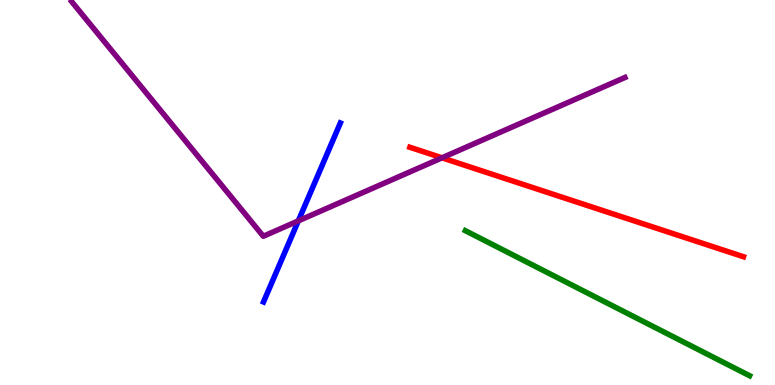[{'lines': ['blue', 'red'], 'intersections': []}, {'lines': ['green', 'red'], 'intersections': []}, {'lines': ['purple', 'red'], 'intersections': [{'x': 5.7, 'y': 5.9}]}, {'lines': ['blue', 'green'], 'intersections': []}, {'lines': ['blue', 'purple'], 'intersections': [{'x': 3.85, 'y': 4.26}]}, {'lines': ['green', 'purple'], 'intersections': []}]